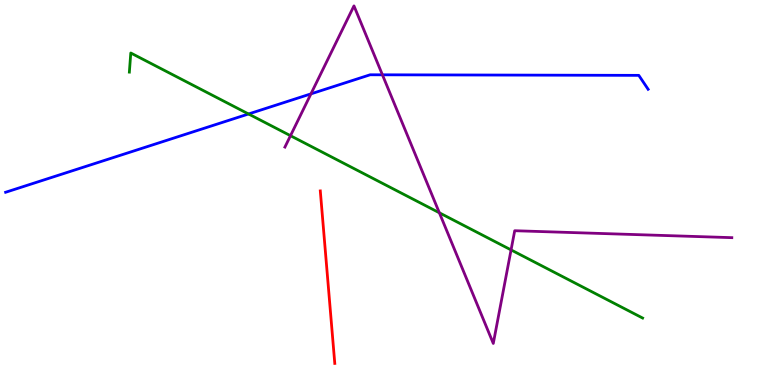[{'lines': ['blue', 'red'], 'intersections': []}, {'lines': ['green', 'red'], 'intersections': []}, {'lines': ['purple', 'red'], 'intersections': []}, {'lines': ['blue', 'green'], 'intersections': [{'x': 3.21, 'y': 7.04}]}, {'lines': ['blue', 'purple'], 'intersections': [{'x': 4.01, 'y': 7.56}, {'x': 4.93, 'y': 8.06}]}, {'lines': ['green', 'purple'], 'intersections': [{'x': 3.75, 'y': 6.48}, {'x': 5.67, 'y': 4.47}, {'x': 6.59, 'y': 3.51}]}]